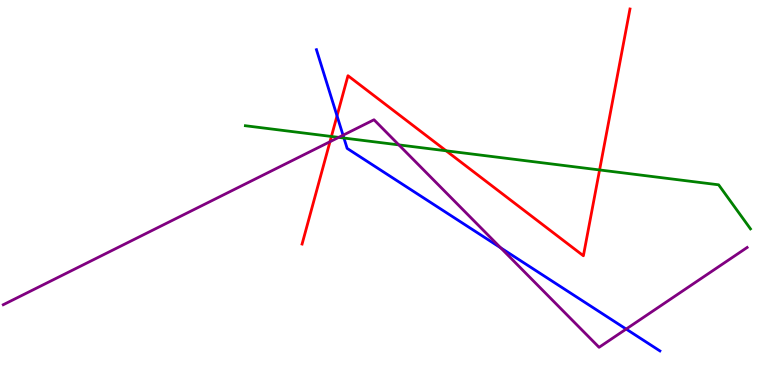[{'lines': ['blue', 'red'], 'intersections': [{'x': 4.35, 'y': 6.99}]}, {'lines': ['green', 'red'], 'intersections': [{'x': 4.28, 'y': 6.46}, {'x': 5.76, 'y': 6.08}, {'x': 7.74, 'y': 5.59}]}, {'lines': ['purple', 'red'], 'intersections': [{'x': 4.26, 'y': 6.32}]}, {'lines': ['blue', 'green'], 'intersections': [{'x': 4.44, 'y': 6.41}]}, {'lines': ['blue', 'purple'], 'intersections': [{'x': 4.43, 'y': 6.49}, {'x': 6.46, 'y': 3.56}, {'x': 8.08, 'y': 1.45}]}, {'lines': ['green', 'purple'], 'intersections': [{'x': 4.37, 'y': 6.43}, {'x': 5.15, 'y': 6.24}]}]